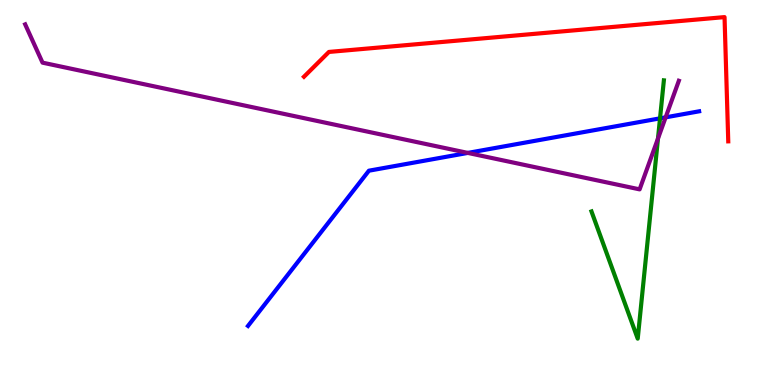[{'lines': ['blue', 'red'], 'intersections': []}, {'lines': ['green', 'red'], 'intersections': []}, {'lines': ['purple', 'red'], 'intersections': []}, {'lines': ['blue', 'green'], 'intersections': [{'x': 8.52, 'y': 6.93}]}, {'lines': ['blue', 'purple'], 'intersections': [{'x': 6.04, 'y': 6.03}, {'x': 8.59, 'y': 6.95}]}, {'lines': ['green', 'purple'], 'intersections': [{'x': 8.49, 'y': 6.4}]}]